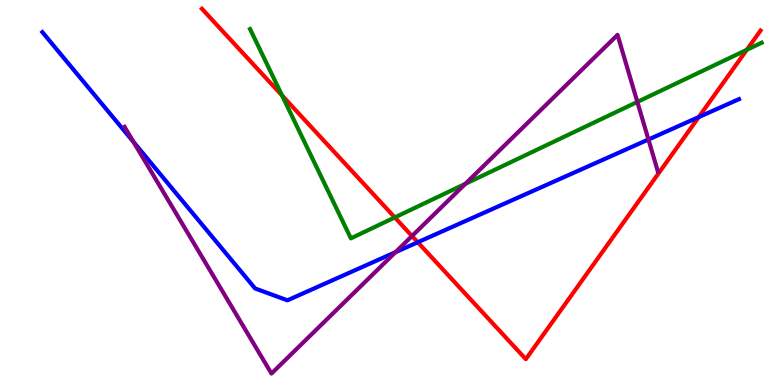[{'lines': ['blue', 'red'], 'intersections': [{'x': 5.39, 'y': 3.71}, {'x': 9.02, 'y': 6.96}]}, {'lines': ['green', 'red'], 'intersections': [{'x': 3.64, 'y': 7.52}, {'x': 5.09, 'y': 4.35}, {'x': 9.64, 'y': 8.71}]}, {'lines': ['purple', 'red'], 'intersections': [{'x': 5.32, 'y': 3.87}]}, {'lines': ['blue', 'green'], 'intersections': []}, {'lines': ['blue', 'purple'], 'intersections': [{'x': 1.72, 'y': 6.31}, {'x': 5.1, 'y': 3.45}, {'x': 8.37, 'y': 6.38}]}, {'lines': ['green', 'purple'], 'intersections': [{'x': 6.0, 'y': 5.22}, {'x': 8.22, 'y': 7.35}]}]